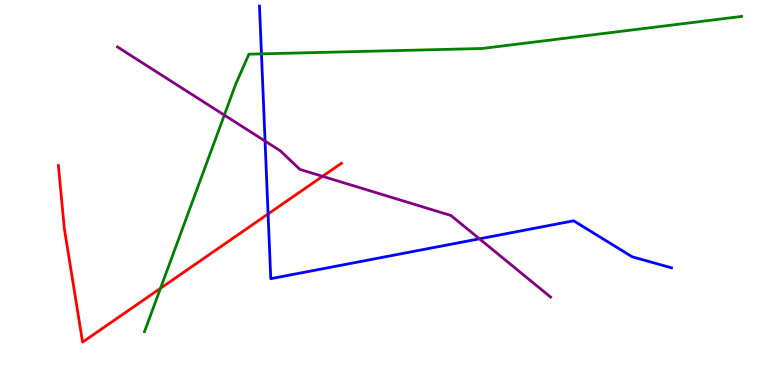[{'lines': ['blue', 'red'], 'intersections': [{'x': 3.46, 'y': 4.44}]}, {'lines': ['green', 'red'], 'intersections': [{'x': 2.07, 'y': 2.51}]}, {'lines': ['purple', 'red'], 'intersections': [{'x': 4.16, 'y': 5.42}]}, {'lines': ['blue', 'green'], 'intersections': [{'x': 3.37, 'y': 8.6}]}, {'lines': ['blue', 'purple'], 'intersections': [{'x': 3.42, 'y': 6.34}, {'x': 6.19, 'y': 3.8}]}, {'lines': ['green', 'purple'], 'intersections': [{'x': 2.89, 'y': 7.01}]}]